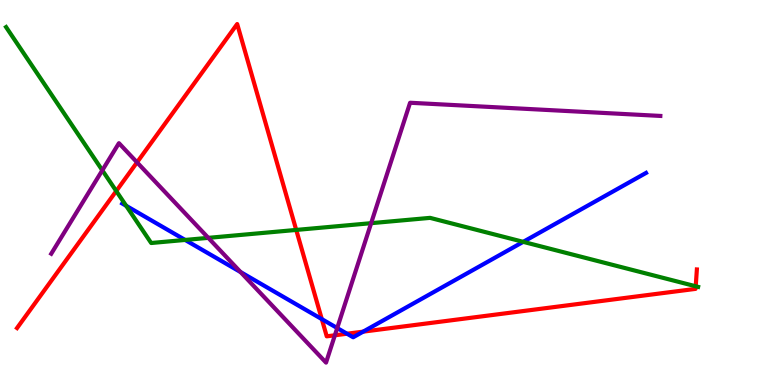[{'lines': ['blue', 'red'], 'intersections': [{'x': 4.15, 'y': 1.71}, {'x': 4.48, 'y': 1.33}, {'x': 4.69, 'y': 1.39}]}, {'lines': ['green', 'red'], 'intersections': [{'x': 1.5, 'y': 5.04}, {'x': 3.82, 'y': 4.03}, {'x': 8.98, 'y': 2.56}]}, {'lines': ['purple', 'red'], 'intersections': [{'x': 1.77, 'y': 5.78}, {'x': 4.32, 'y': 1.29}]}, {'lines': ['blue', 'green'], 'intersections': [{'x': 1.63, 'y': 4.65}, {'x': 2.39, 'y': 3.77}, {'x': 6.75, 'y': 3.72}]}, {'lines': ['blue', 'purple'], 'intersections': [{'x': 3.1, 'y': 2.93}, {'x': 4.35, 'y': 1.48}]}, {'lines': ['green', 'purple'], 'intersections': [{'x': 1.32, 'y': 5.58}, {'x': 2.69, 'y': 3.82}, {'x': 4.79, 'y': 4.2}]}]